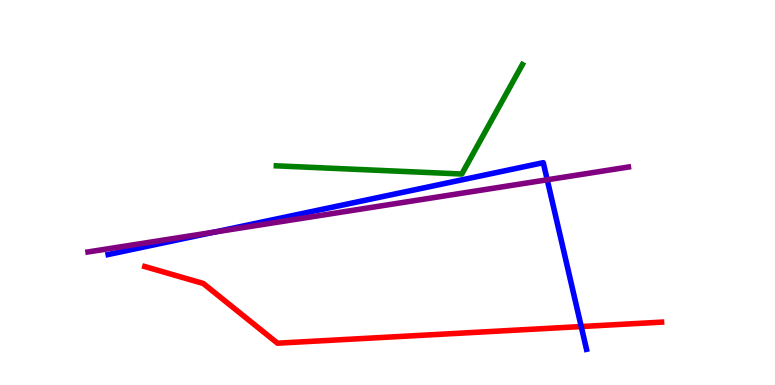[{'lines': ['blue', 'red'], 'intersections': [{'x': 7.5, 'y': 1.52}]}, {'lines': ['green', 'red'], 'intersections': []}, {'lines': ['purple', 'red'], 'intersections': []}, {'lines': ['blue', 'green'], 'intersections': []}, {'lines': ['blue', 'purple'], 'intersections': [{'x': 2.77, 'y': 3.97}, {'x': 7.06, 'y': 5.33}]}, {'lines': ['green', 'purple'], 'intersections': []}]